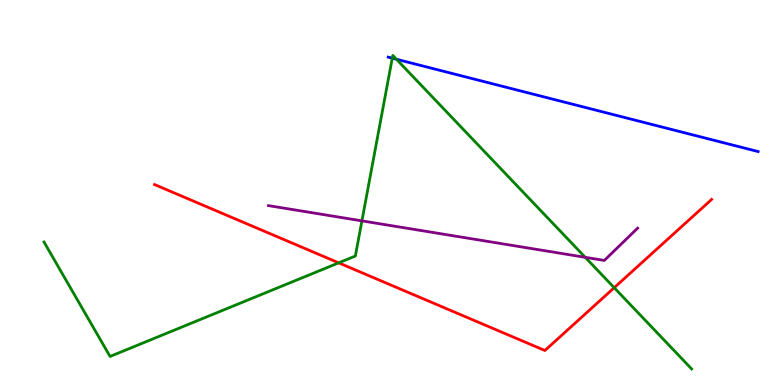[{'lines': ['blue', 'red'], 'intersections': []}, {'lines': ['green', 'red'], 'intersections': [{'x': 4.37, 'y': 3.17}, {'x': 7.93, 'y': 2.53}]}, {'lines': ['purple', 'red'], 'intersections': []}, {'lines': ['blue', 'green'], 'intersections': [{'x': 5.06, 'y': 8.49}, {'x': 5.12, 'y': 8.46}]}, {'lines': ['blue', 'purple'], 'intersections': []}, {'lines': ['green', 'purple'], 'intersections': [{'x': 4.67, 'y': 4.26}, {'x': 7.55, 'y': 3.32}]}]